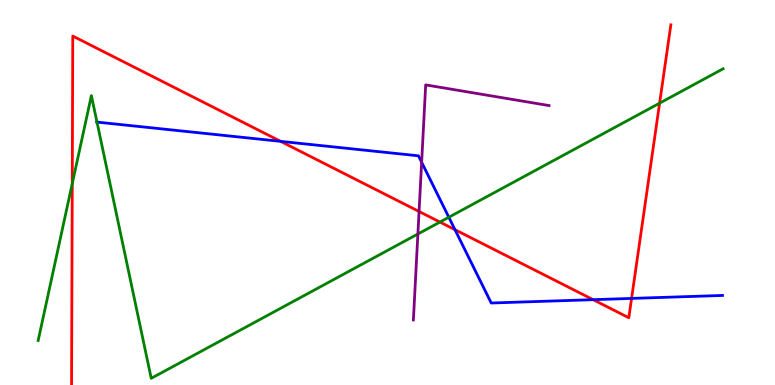[{'lines': ['blue', 'red'], 'intersections': [{'x': 3.62, 'y': 6.33}, {'x': 5.87, 'y': 4.03}, {'x': 7.65, 'y': 2.22}, {'x': 8.15, 'y': 2.25}]}, {'lines': ['green', 'red'], 'intersections': [{'x': 0.932, 'y': 5.23}, {'x': 5.68, 'y': 4.23}, {'x': 8.51, 'y': 7.32}]}, {'lines': ['purple', 'red'], 'intersections': [{'x': 5.41, 'y': 4.51}]}, {'lines': ['blue', 'green'], 'intersections': [{'x': 1.25, 'y': 6.83}, {'x': 5.79, 'y': 4.36}]}, {'lines': ['blue', 'purple'], 'intersections': [{'x': 5.44, 'y': 5.79}]}, {'lines': ['green', 'purple'], 'intersections': [{'x': 5.39, 'y': 3.92}]}]